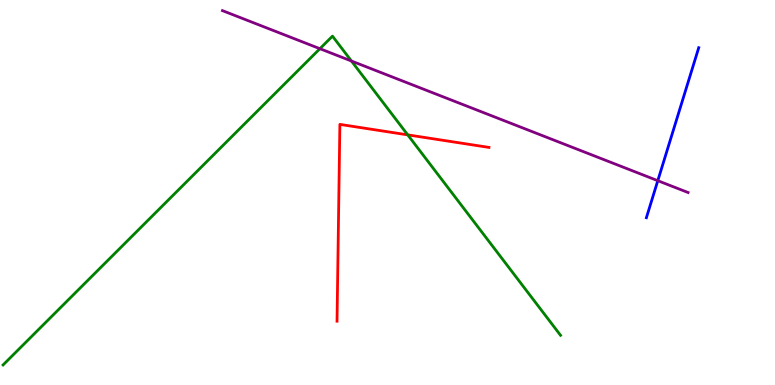[{'lines': ['blue', 'red'], 'intersections': []}, {'lines': ['green', 'red'], 'intersections': [{'x': 5.26, 'y': 6.5}]}, {'lines': ['purple', 'red'], 'intersections': []}, {'lines': ['blue', 'green'], 'intersections': []}, {'lines': ['blue', 'purple'], 'intersections': [{'x': 8.49, 'y': 5.31}]}, {'lines': ['green', 'purple'], 'intersections': [{'x': 4.13, 'y': 8.74}, {'x': 4.53, 'y': 8.42}]}]